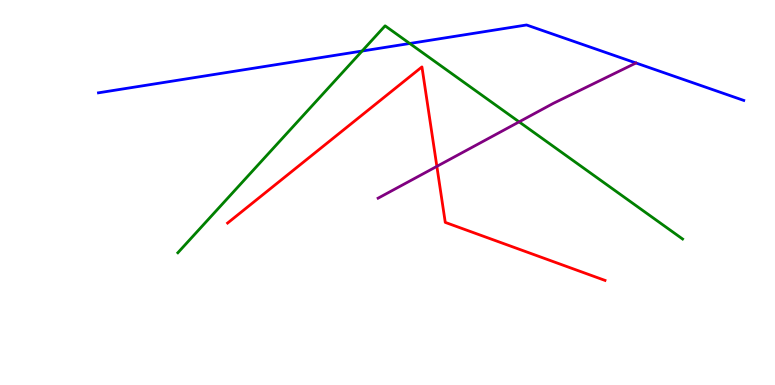[{'lines': ['blue', 'red'], 'intersections': []}, {'lines': ['green', 'red'], 'intersections': []}, {'lines': ['purple', 'red'], 'intersections': [{'x': 5.64, 'y': 5.68}]}, {'lines': ['blue', 'green'], 'intersections': [{'x': 4.67, 'y': 8.67}, {'x': 5.29, 'y': 8.87}]}, {'lines': ['blue', 'purple'], 'intersections': []}, {'lines': ['green', 'purple'], 'intersections': [{'x': 6.7, 'y': 6.83}]}]